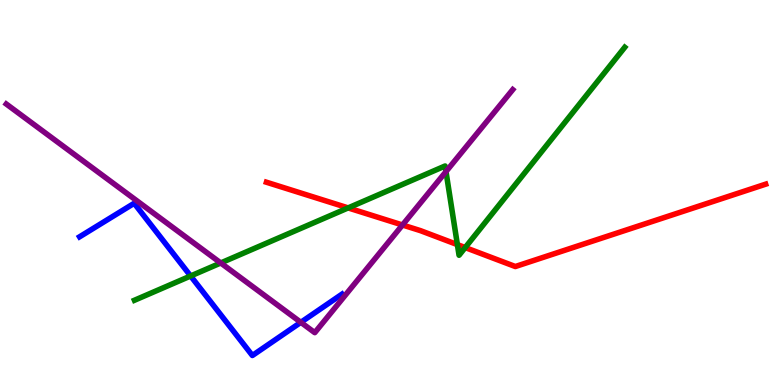[{'lines': ['blue', 'red'], 'intersections': []}, {'lines': ['green', 'red'], 'intersections': [{'x': 4.49, 'y': 4.6}, {'x': 5.9, 'y': 3.65}, {'x': 6.0, 'y': 3.57}]}, {'lines': ['purple', 'red'], 'intersections': [{'x': 5.19, 'y': 4.16}]}, {'lines': ['blue', 'green'], 'intersections': [{'x': 2.46, 'y': 2.83}]}, {'lines': ['blue', 'purple'], 'intersections': [{'x': 3.88, 'y': 1.63}]}, {'lines': ['green', 'purple'], 'intersections': [{'x': 2.85, 'y': 3.17}, {'x': 5.75, 'y': 5.54}]}]